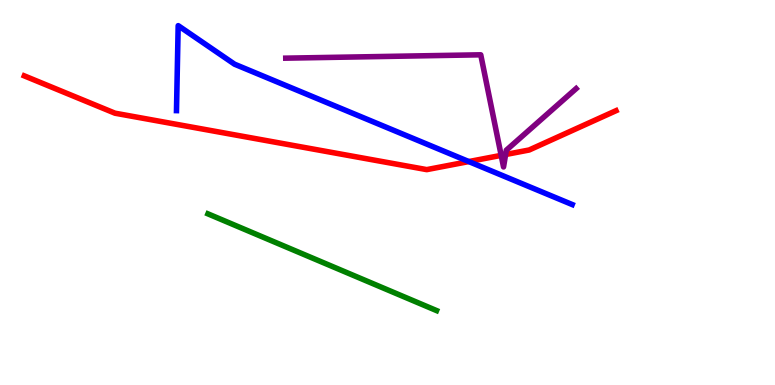[{'lines': ['blue', 'red'], 'intersections': [{'x': 6.05, 'y': 5.8}]}, {'lines': ['green', 'red'], 'intersections': []}, {'lines': ['purple', 'red'], 'intersections': [{'x': 6.47, 'y': 5.96}, {'x': 6.52, 'y': 5.99}]}, {'lines': ['blue', 'green'], 'intersections': []}, {'lines': ['blue', 'purple'], 'intersections': []}, {'lines': ['green', 'purple'], 'intersections': []}]